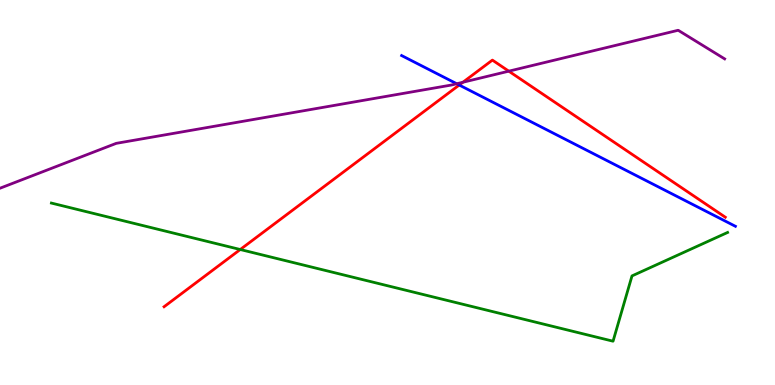[{'lines': ['blue', 'red'], 'intersections': [{'x': 5.93, 'y': 7.79}]}, {'lines': ['green', 'red'], 'intersections': [{'x': 3.1, 'y': 3.52}]}, {'lines': ['purple', 'red'], 'intersections': [{'x': 5.97, 'y': 7.86}, {'x': 6.57, 'y': 8.15}]}, {'lines': ['blue', 'green'], 'intersections': []}, {'lines': ['blue', 'purple'], 'intersections': [{'x': 5.89, 'y': 7.82}]}, {'lines': ['green', 'purple'], 'intersections': []}]